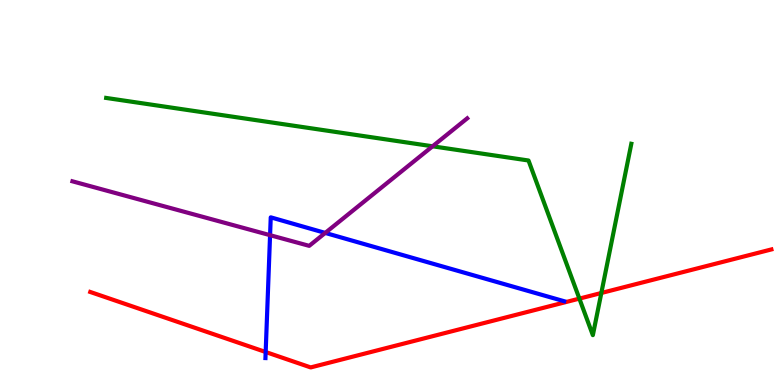[{'lines': ['blue', 'red'], 'intersections': [{'x': 3.43, 'y': 0.857}]}, {'lines': ['green', 'red'], 'intersections': [{'x': 7.48, 'y': 2.24}, {'x': 7.76, 'y': 2.39}]}, {'lines': ['purple', 'red'], 'intersections': []}, {'lines': ['blue', 'green'], 'intersections': []}, {'lines': ['blue', 'purple'], 'intersections': [{'x': 3.48, 'y': 3.89}, {'x': 4.2, 'y': 3.95}]}, {'lines': ['green', 'purple'], 'intersections': [{'x': 5.58, 'y': 6.2}]}]